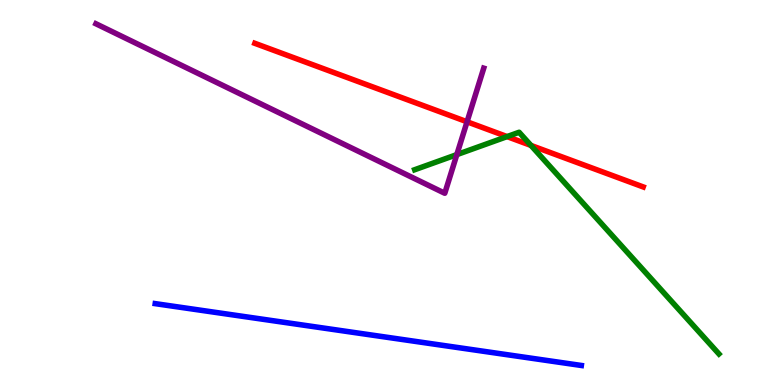[{'lines': ['blue', 'red'], 'intersections': []}, {'lines': ['green', 'red'], 'intersections': [{'x': 6.54, 'y': 6.45}, {'x': 6.85, 'y': 6.22}]}, {'lines': ['purple', 'red'], 'intersections': [{'x': 6.03, 'y': 6.84}]}, {'lines': ['blue', 'green'], 'intersections': []}, {'lines': ['blue', 'purple'], 'intersections': []}, {'lines': ['green', 'purple'], 'intersections': [{'x': 5.89, 'y': 5.98}]}]